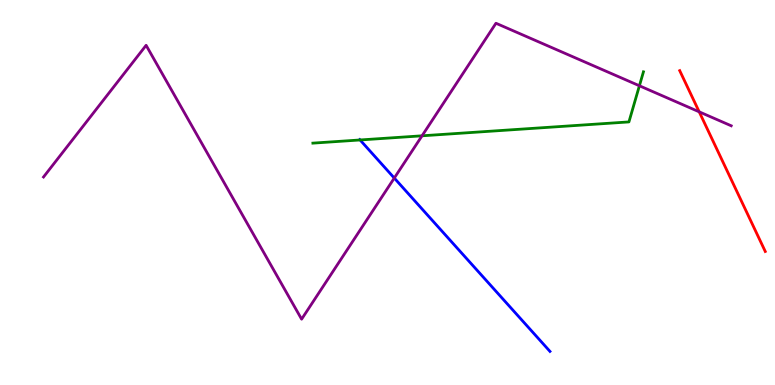[{'lines': ['blue', 'red'], 'intersections': []}, {'lines': ['green', 'red'], 'intersections': []}, {'lines': ['purple', 'red'], 'intersections': [{'x': 9.02, 'y': 7.1}]}, {'lines': ['blue', 'green'], 'intersections': [{'x': 4.65, 'y': 6.36}]}, {'lines': ['blue', 'purple'], 'intersections': [{'x': 5.09, 'y': 5.38}]}, {'lines': ['green', 'purple'], 'intersections': [{'x': 5.45, 'y': 6.47}, {'x': 8.25, 'y': 7.77}]}]